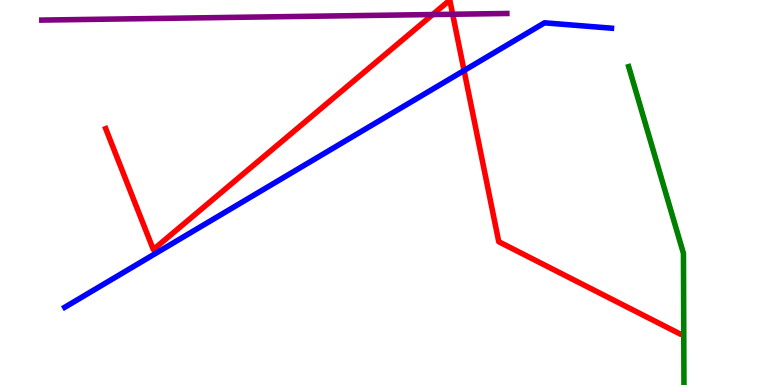[{'lines': ['blue', 'red'], 'intersections': [{'x': 5.99, 'y': 8.17}]}, {'lines': ['green', 'red'], 'intersections': []}, {'lines': ['purple', 'red'], 'intersections': [{'x': 5.58, 'y': 9.62}, {'x': 5.84, 'y': 9.63}]}, {'lines': ['blue', 'green'], 'intersections': []}, {'lines': ['blue', 'purple'], 'intersections': []}, {'lines': ['green', 'purple'], 'intersections': []}]